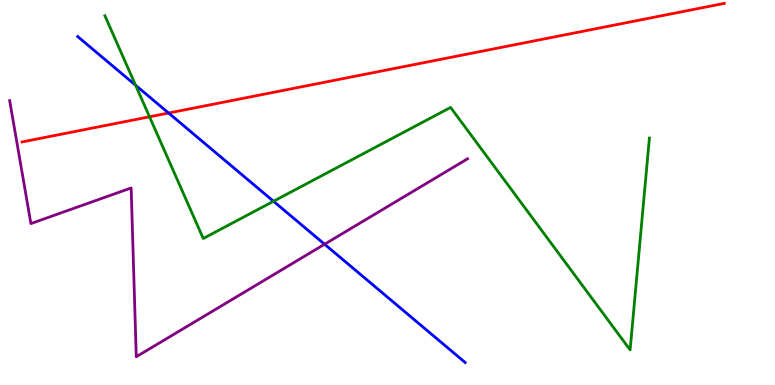[{'lines': ['blue', 'red'], 'intersections': [{'x': 2.18, 'y': 7.06}]}, {'lines': ['green', 'red'], 'intersections': [{'x': 1.93, 'y': 6.97}]}, {'lines': ['purple', 'red'], 'intersections': []}, {'lines': ['blue', 'green'], 'intersections': [{'x': 1.75, 'y': 7.79}, {'x': 3.53, 'y': 4.77}]}, {'lines': ['blue', 'purple'], 'intersections': [{'x': 4.19, 'y': 3.66}]}, {'lines': ['green', 'purple'], 'intersections': []}]